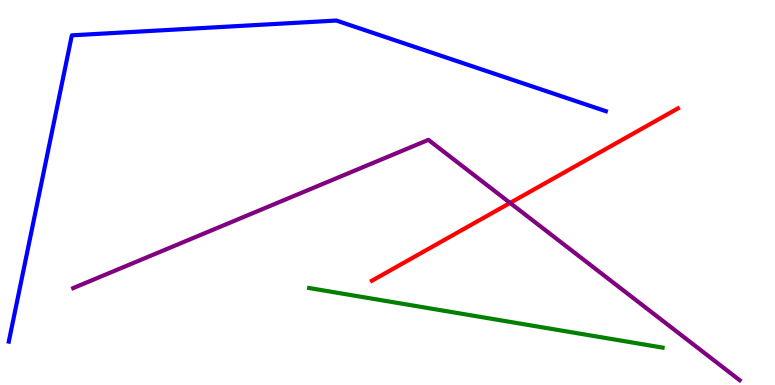[{'lines': ['blue', 'red'], 'intersections': []}, {'lines': ['green', 'red'], 'intersections': []}, {'lines': ['purple', 'red'], 'intersections': [{'x': 6.58, 'y': 4.73}]}, {'lines': ['blue', 'green'], 'intersections': []}, {'lines': ['blue', 'purple'], 'intersections': []}, {'lines': ['green', 'purple'], 'intersections': []}]